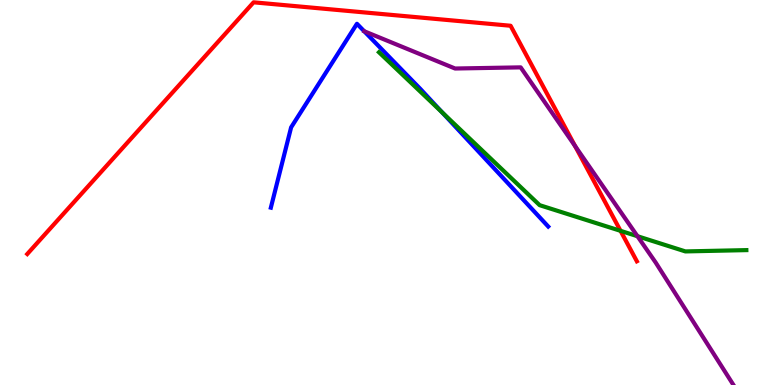[{'lines': ['blue', 'red'], 'intersections': []}, {'lines': ['green', 'red'], 'intersections': [{'x': 8.01, 'y': 4.0}]}, {'lines': ['purple', 'red'], 'intersections': [{'x': 7.42, 'y': 6.21}]}, {'lines': ['blue', 'green'], 'intersections': [{'x': 5.7, 'y': 7.08}]}, {'lines': ['blue', 'purple'], 'intersections': []}, {'lines': ['green', 'purple'], 'intersections': [{'x': 8.23, 'y': 3.86}]}]